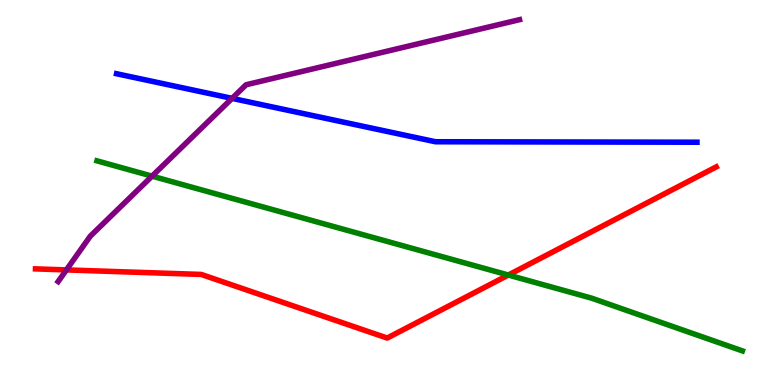[{'lines': ['blue', 'red'], 'intersections': []}, {'lines': ['green', 'red'], 'intersections': [{'x': 6.56, 'y': 2.86}]}, {'lines': ['purple', 'red'], 'intersections': [{'x': 0.857, 'y': 2.99}]}, {'lines': ['blue', 'green'], 'intersections': []}, {'lines': ['blue', 'purple'], 'intersections': [{'x': 2.99, 'y': 7.44}]}, {'lines': ['green', 'purple'], 'intersections': [{'x': 1.96, 'y': 5.42}]}]